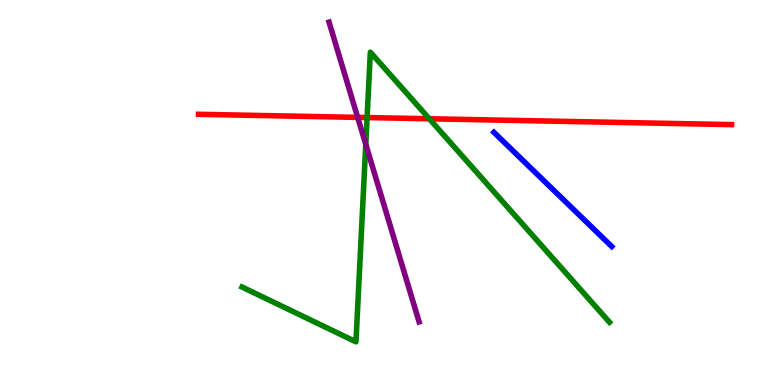[{'lines': ['blue', 'red'], 'intersections': []}, {'lines': ['green', 'red'], 'intersections': [{'x': 4.74, 'y': 6.95}, {'x': 5.54, 'y': 6.92}]}, {'lines': ['purple', 'red'], 'intersections': [{'x': 4.62, 'y': 6.95}]}, {'lines': ['blue', 'green'], 'intersections': []}, {'lines': ['blue', 'purple'], 'intersections': []}, {'lines': ['green', 'purple'], 'intersections': [{'x': 4.72, 'y': 6.25}]}]